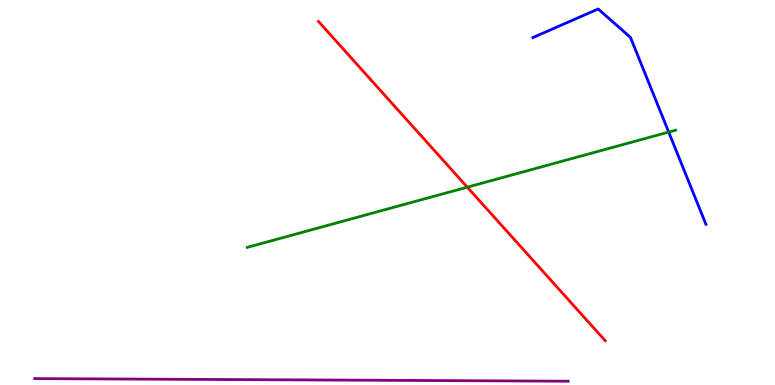[{'lines': ['blue', 'red'], 'intersections': []}, {'lines': ['green', 'red'], 'intersections': [{'x': 6.03, 'y': 5.14}]}, {'lines': ['purple', 'red'], 'intersections': []}, {'lines': ['blue', 'green'], 'intersections': [{'x': 8.63, 'y': 6.57}]}, {'lines': ['blue', 'purple'], 'intersections': []}, {'lines': ['green', 'purple'], 'intersections': []}]